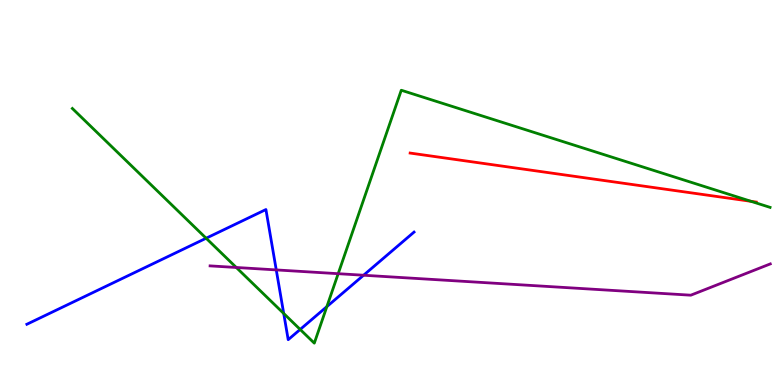[{'lines': ['blue', 'red'], 'intersections': []}, {'lines': ['green', 'red'], 'intersections': [{'x': 9.69, 'y': 4.77}]}, {'lines': ['purple', 'red'], 'intersections': []}, {'lines': ['blue', 'green'], 'intersections': [{'x': 2.66, 'y': 3.81}, {'x': 3.66, 'y': 1.86}, {'x': 3.87, 'y': 1.44}, {'x': 4.22, 'y': 2.04}]}, {'lines': ['blue', 'purple'], 'intersections': [{'x': 3.56, 'y': 2.99}, {'x': 4.69, 'y': 2.85}]}, {'lines': ['green', 'purple'], 'intersections': [{'x': 3.05, 'y': 3.05}, {'x': 4.36, 'y': 2.89}]}]